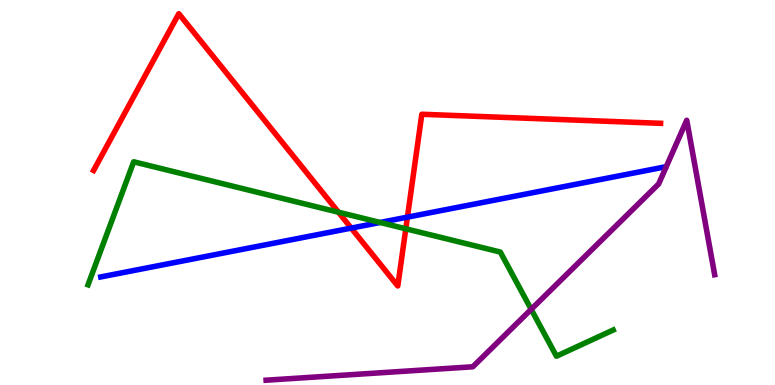[{'lines': ['blue', 'red'], 'intersections': [{'x': 4.53, 'y': 4.08}, {'x': 5.26, 'y': 4.36}]}, {'lines': ['green', 'red'], 'intersections': [{'x': 4.37, 'y': 4.49}, {'x': 5.24, 'y': 4.06}]}, {'lines': ['purple', 'red'], 'intersections': []}, {'lines': ['blue', 'green'], 'intersections': [{'x': 4.9, 'y': 4.22}]}, {'lines': ['blue', 'purple'], 'intersections': []}, {'lines': ['green', 'purple'], 'intersections': [{'x': 6.85, 'y': 1.97}]}]